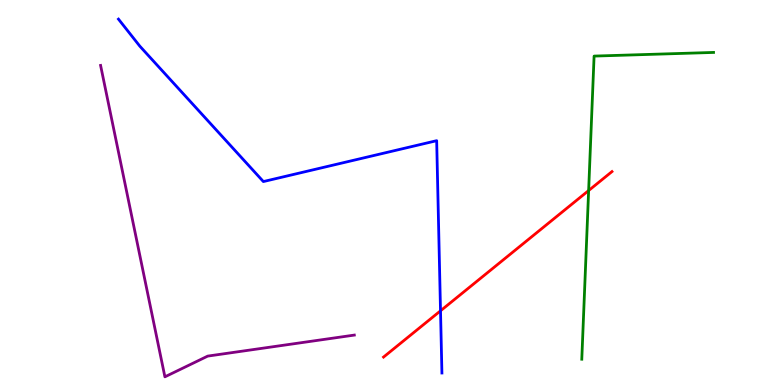[{'lines': ['blue', 'red'], 'intersections': [{'x': 5.68, 'y': 1.93}]}, {'lines': ['green', 'red'], 'intersections': [{'x': 7.6, 'y': 5.05}]}, {'lines': ['purple', 'red'], 'intersections': []}, {'lines': ['blue', 'green'], 'intersections': []}, {'lines': ['blue', 'purple'], 'intersections': []}, {'lines': ['green', 'purple'], 'intersections': []}]